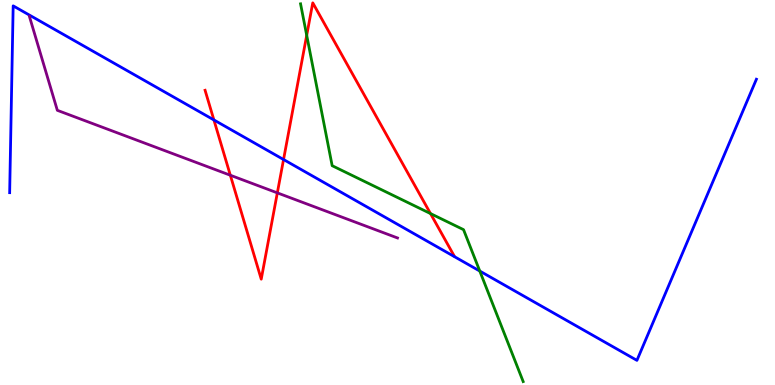[{'lines': ['blue', 'red'], 'intersections': [{'x': 2.76, 'y': 6.88}, {'x': 3.66, 'y': 5.86}]}, {'lines': ['green', 'red'], 'intersections': [{'x': 3.96, 'y': 9.08}, {'x': 5.55, 'y': 4.45}]}, {'lines': ['purple', 'red'], 'intersections': [{'x': 2.97, 'y': 5.45}, {'x': 3.58, 'y': 4.99}]}, {'lines': ['blue', 'green'], 'intersections': [{'x': 6.19, 'y': 2.96}]}, {'lines': ['blue', 'purple'], 'intersections': []}, {'lines': ['green', 'purple'], 'intersections': []}]